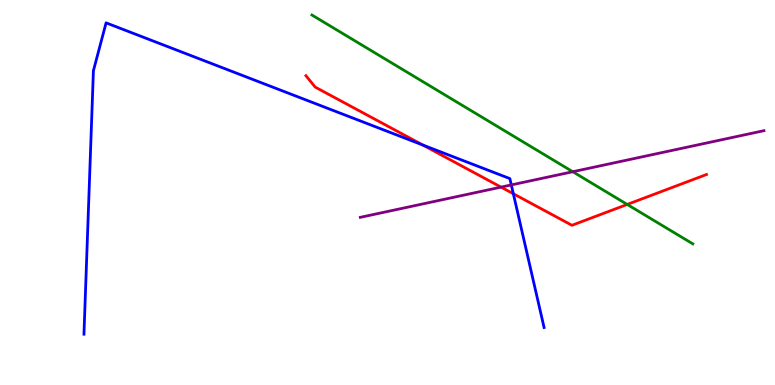[{'lines': ['blue', 'red'], 'intersections': [{'x': 5.46, 'y': 6.23}, {'x': 6.62, 'y': 4.97}]}, {'lines': ['green', 'red'], 'intersections': [{'x': 8.09, 'y': 4.69}]}, {'lines': ['purple', 'red'], 'intersections': [{'x': 6.47, 'y': 5.14}]}, {'lines': ['blue', 'green'], 'intersections': []}, {'lines': ['blue', 'purple'], 'intersections': [{'x': 6.6, 'y': 5.2}]}, {'lines': ['green', 'purple'], 'intersections': [{'x': 7.39, 'y': 5.54}]}]